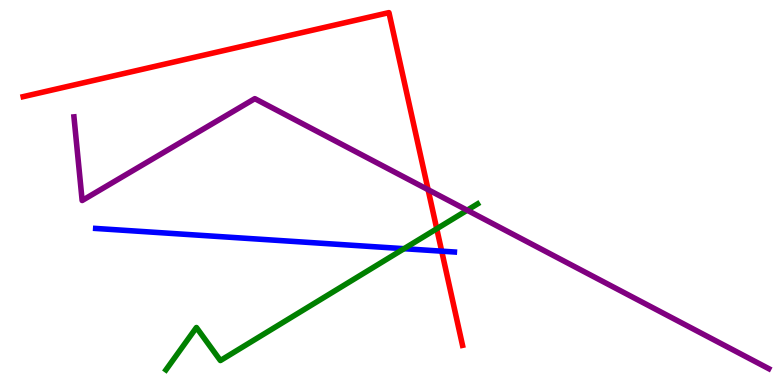[{'lines': ['blue', 'red'], 'intersections': [{'x': 5.7, 'y': 3.48}]}, {'lines': ['green', 'red'], 'intersections': [{'x': 5.64, 'y': 4.06}]}, {'lines': ['purple', 'red'], 'intersections': [{'x': 5.52, 'y': 5.07}]}, {'lines': ['blue', 'green'], 'intersections': [{'x': 5.21, 'y': 3.54}]}, {'lines': ['blue', 'purple'], 'intersections': []}, {'lines': ['green', 'purple'], 'intersections': [{'x': 6.03, 'y': 4.54}]}]